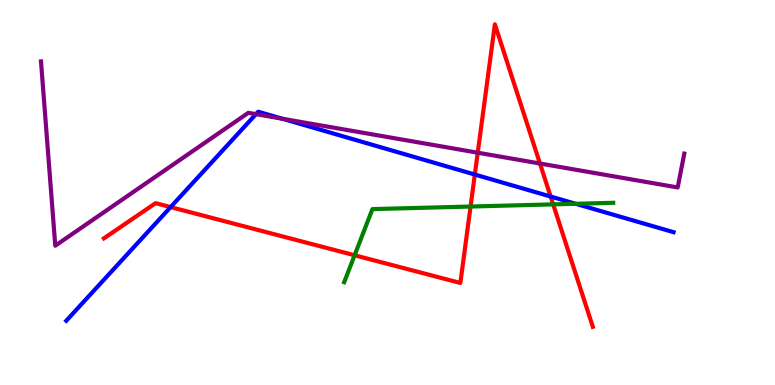[{'lines': ['blue', 'red'], 'intersections': [{'x': 2.2, 'y': 4.62}, {'x': 6.13, 'y': 5.47}, {'x': 7.11, 'y': 4.9}]}, {'lines': ['green', 'red'], 'intersections': [{'x': 4.58, 'y': 3.37}, {'x': 6.07, 'y': 4.64}, {'x': 7.14, 'y': 4.69}]}, {'lines': ['purple', 'red'], 'intersections': [{'x': 6.16, 'y': 6.03}, {'x': 6.97, 'y': 5.75}]}, {'lines': ['blue', 'green'], 'intersections': [{'x': 7.43, 'y': 4.71}]}, {'lines': ['blue', 'purple'], 'intersections': [{'x': 3.3, 'y': 7.03}, {'x': 3.65, 'y': 6.91}]}, {'lines': ['green', 'purple'], 'intersections': []}]